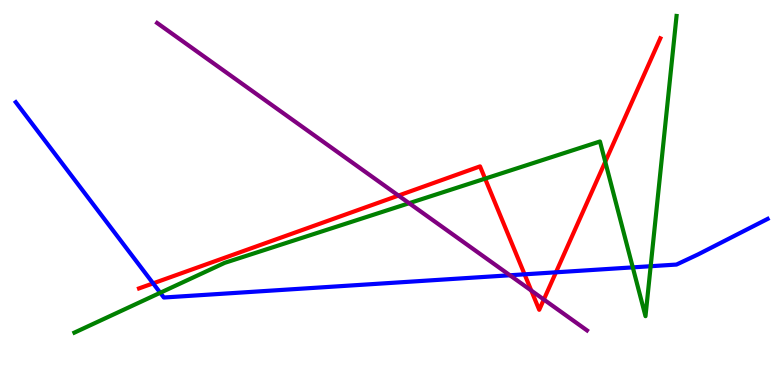[{'lines': ['blue', 'red'], 'intersections': [{'x': 1.98, 'y': 2.64}, {'x': 6.77, 'y': 2.87}, {'x': 7.17, 'y': 2.93}]}, {'lines': ['green', 'red'], 'intersections': [{'x': 6.26, 'y': 5.36}, {'x': 7.81, 'y': 5.8}]}, {'lines': ['purple', 'red'], 'intersections': [{'x': 5.14, 'y': 4.92}, {'x': 6.86, 'y': 2.45}, {'x': 7.02, 'y': 2.22}]}, {'lines': ['blue', 'green'], 'intersections': [{'x': 2.07, 'y': 2.4}, {'x': 8.16, 'y': 3.06}, {'x': 8.4, 'y': 3.09}]}, {'lines': ['blue', 'purple'], 'intersections': [{'x': 6.58, 'y': 2.85}]}, {'lines': ['green', 'purple'], 'intersections': [{'x': 5.28, 'y': 4.72}]}]